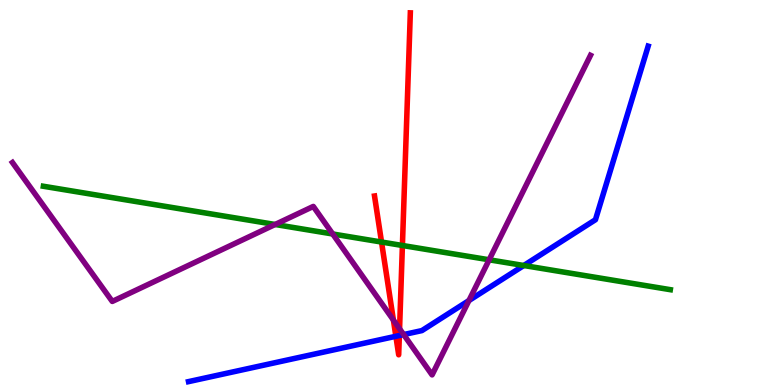[{'lines': ['blue', 'red'], 'intersections': [{'x': 5.11, 'y': 1.27}, {'x': 5.15, 'y': 1.29}]}, {'lines': ['green', 'red'], 'intersections': [{'x': 4.92, 'y': 3.71}, {'x': 5.19, 'y': 3.62}]}, {'lines': ['purple', 'red'], 'intersections': [{'x': 5.08, 'y': 1.69}, {'x': 5.16, 'y': 1.46}]}, {'lines': ['blue', 'green'], 'intersections': [{'x': 6.76, 'y': 3.1}]}, {'lines': ['blue', 'purple'], 'intersections': [{'x': 5.21, 'y': 1.31}, {'x': 6.05, 'y': 2.19}]}, {'lines': ['green', 'purple'], 'intersections': [{'x': 3.55, 'y': 4.17}, {'x': 4.29, 'y': 3.92}, {'x': 6.31, 'y': 3.25}]}]